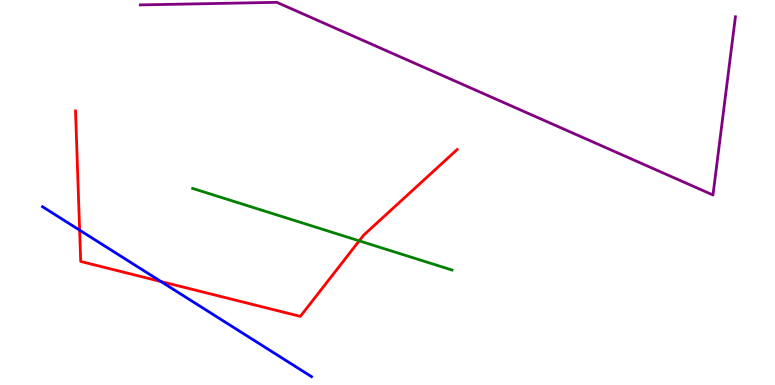[{'lines': ['blue', 'red'], 'intersections': [{'x': 1.03, 'y': 4.02}, {'x': 2.08, 'y': 2.69}]}, {'lines': ['green', 'red'], 'intersections': [{'x': 4.64, 'y': 3.74}]}, {'lines': ['purple', 'red'], 'intersections': []}, {'lines': ['blue', 'green'], 'intersections': []}, {'lines': ['blue', 'purple'], 'intersections': []}, {'lines': ['green', 'purple'], 'intersections': []}]